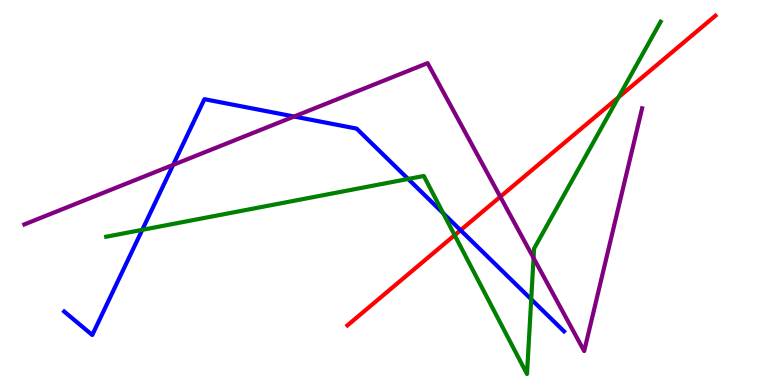[{'lines': ['blue', 'red'], 'intersections': [{'x': 5.94, 'y': 4.02}]}, {'lines': ['green', 'red'], 'intersections': [{'x': 5.87, 'y': 3.89}, {'x': 7.98, 'y': 7.47}]}, {'lines': ['purple', 'red'], 'intersections': [{'x': 6.46, 'y': 4.89}]}, {'lines': ['blue', 'green'], 'intersections': [{'x': 1.84, 'y': 4.03}, {'x': 5.27, 'y': 5.35}, {'x': 5.72, 'y': 4.46}, {'x': 6.85, 'y': 2.23}]}, {'lines': ['blue', 'purple'], 'intersections': [{'x': 2.23, 'y': 5.72}, {'x': 3.8, 'y': 6.97}]}, {'lines': ['green', 'purple'], 'intersections': [{'x': 6.88, 'y': 3.3}]}]